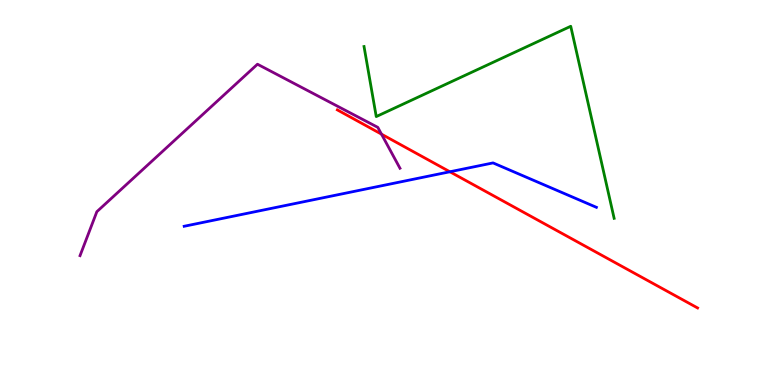[{'lines': ['blue', 'red'], 'intersections': [{'x': 5.81, 'y': 5.54}]}, {'lines': ['green', 'red'], 'intersections': []}, {'lines': ['purple', 'red'], 'intersections': [{'x': 4.92, 'y': 6.52}]}, {'lines': ['blue', 'green'], 'intersections': []}, {'lines': ['blue', 'purple'], 'intersections': []}, {'lines': ['green', 'purple'], 'intersections': []}]